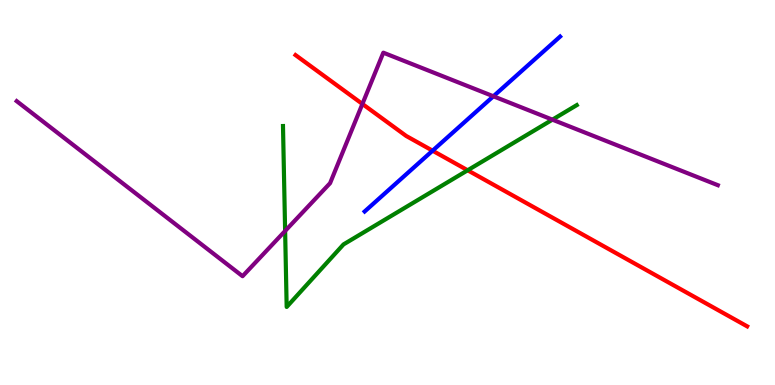[{'lines': ['blue', 'red'], 'intersections': [{'x': 5.58, 'y': 6.09}]}, {'lines': ['green', 'red'], 'intersections': [{'x': 6.03, 'y': 5.58}]}, {'lines': ['purple', 'red'], 'intersections': [{'x': 4.68, 'y': 7.3}]}, {'lines': ['blue', 'green'], 'intersections': []}, {'lines': ['blue', 'purple'], 'intersections': [{'x': 6.37, 'y': 7.5}]}, {'lines': ['green', 'purple'], 'intersections': [{'x': 3.68, 'y': 4.0}, {'x': 7.13, 'y': 6.89}]}]